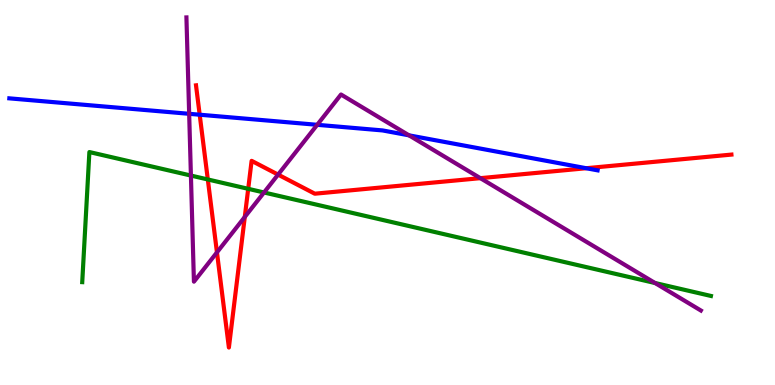[{'lines': ['blue', 'red'], 'intersections': [{'x': 2.58, 'y': 7.02}, {'x': 7.56, 'y': 5.63}]}, {'lines': ['green', 'red'], 'intersections': [{'x': 2.68, 'y': 5.34}, {'x': 3.2, 'y': 5.1}]}, {'lines': ['purple', 'red'], 'intersections': [{'x': 2.8, 'y': 3.44}, {'x': 3.16, 'y': 4.36}, {'x': 3.59, 'y': 5.46}, {'x': 6.2, 'y': 5.37}]}, {'lines': ['blue', 'green'], 'intersections': []}, {'lines': ['blue', 'purple'], 'intersections': [{'x': 2.44, 'y': 7.04}, {'x': 4.09, 'y': 6.76}, {'x': 5.28, 'y': 6.48}]}, {'lines': ['green', 'purple'], 'intersections': [{'x': 2.46, 'y': 5.44}, {'x': 3.41, 'y': 5.0}, {'x': 8.45, 'y': 2.65}]}]